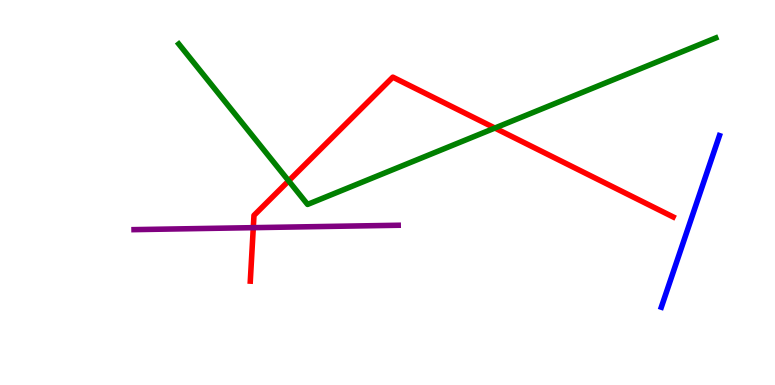[{'lines': ['blue', 'red'], 'intersections': []}, {'lines': ['green', 'red'], 'intersections': [{'x': 3.72, 'y': 5.3}, {'x': 6.39, 'y': 6.67}]}, {'lines': ['purple', 'red'], 'intersections': [{'x': 3.27, 'y': 4.09}]}, {'lines': ['blue', 'green'], 'intersections': []}, {'lines': ['blue', 'purple'], 'intersections': []}, {'lines': ['green', 'purple'], 'intersections': []}]